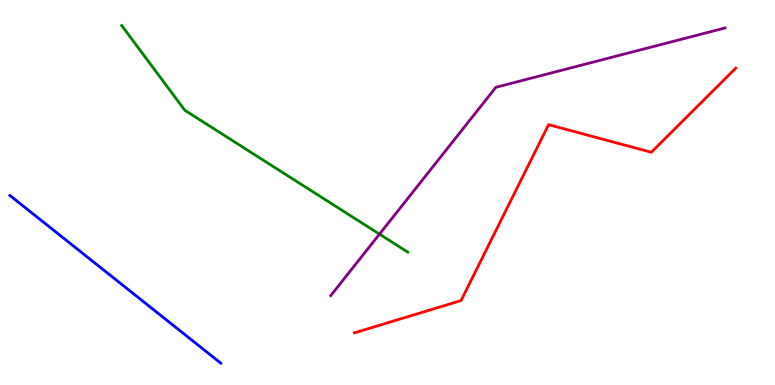[{'lines': ['blue', 'red'], 'intersections': []}, {'lines': ['green', 'red'], 'intersections': []}, {'lines': ['purple', 'red'], 'intersections': []}, {'lines': ['blue', 'green'], 'intersections': []}, {'lines': ['blue', 'purple'], 'intersections': []}, {'lines': ['green', 'purple'], 'intersections': [{'x': 4.9, 'y': 3.92}]}]